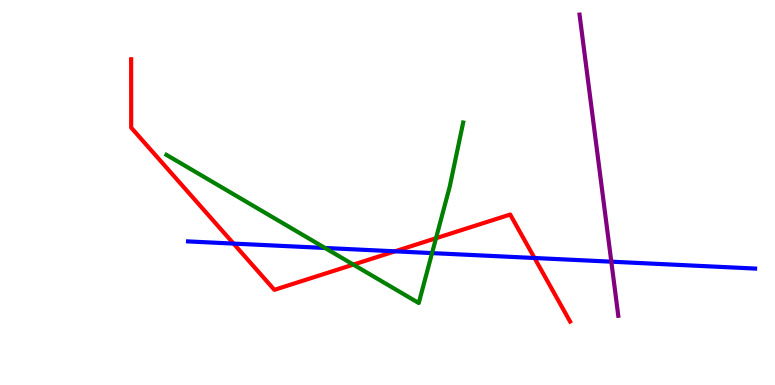[{'lines': ['blue', 'red'], 'intersections': [{'x': 3.01, 'y': 3.67}, {'x': 5.1, 'y': 3.47}, {'x': 6.9, 'y': 3.3}]}, {'lines': ['green', 'red'], 'intersections': [{'x': 4.56, 'y': 3.13}, {'x': 5.63, 'y': 3.81}]}, {'lines': ['purple', 'red'], 'intersections': []}, {'lines': ['blue', 'green'], 'intersections': [{'x': 4.19, 'y': 3.56}, {'x': 5.57, 'y': 3.43}]}, {'lines': ['blue', 'purple'], 'intersections': [{'x': 7.89, 'y': 3.2}]}, {'lines': ['green', 'purple'], 'intersections': []}]